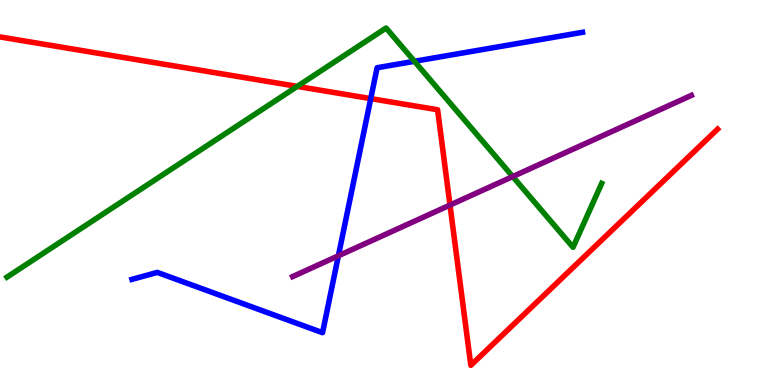[{'lines': ['blue', 'red'], 'intersections': [{'x': 4.78, 'y': 7.44}]}, {'lines': ['green', 'red'], 'intersections': [{'x': 3.84, 'y': 7.76}]}, {'lines': ['purple', 'red'], 'intersections': [{'x': 5.81, 'y': 4.67}]}, {'lines': ['blue', 'green'], 'intersections': [{'x': 5.35, 'y': 8.41}]}, {'lines': ['blue', 'purple'], 'intersections': [{'x': 4.37, 'y': 3.36}]}, {'lines': ['green', 'purple'], 'intersections': [{'x': 6.62, 'y': 5.41}]}]